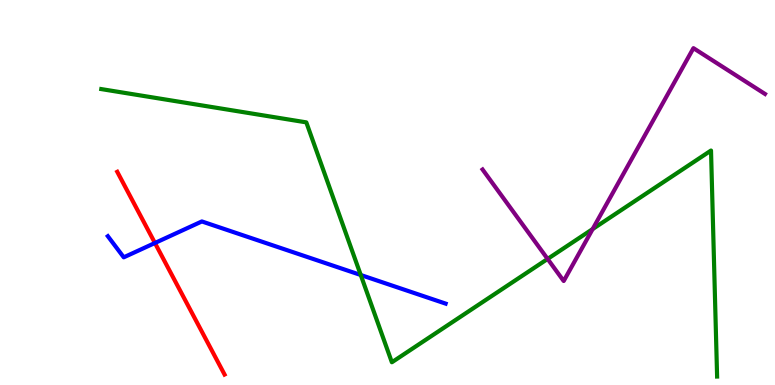[{'lines': ['blue', 'red'], 'intersections': [{'x': 2.0, 'y': 3.69}]}, {'lines': ['green', 'red'], 'intersections': []}, {'lines': ['purple', 'red'], 'intersections': []}, {'lines': ['blue', 'green'], 'intersections': [{'x': 4.65, 'y': 2.86}]}, {'lines': ['blue', 'purple'], 'intersections': []}, {'lines': ['green', 'purple'], 'intersections': [{'x': 7.07, 'y': 3.27}, {'x': 7.65, 'y': 4.05}]}]